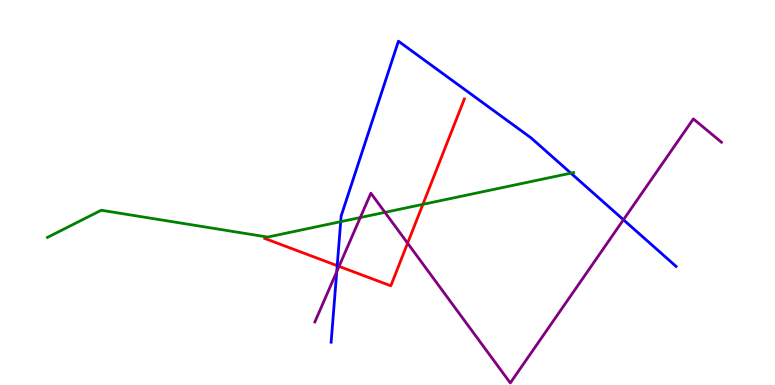[{'lines': ['blue', 'red'], 'intersections': [{'x': 4.35, 'y': 3.1}]}, {'lines': ['green', 'red'], 'intersections': [{'x': 5.46, 'y': 4.69}]}, {'lines': ['purple', 'red'], 'intersections': [{'x': 4.37, 'y': 3.08}, {'x': 5.26, 'y': 3.68}]}, {'lines': ['blue', 'green'], 'intersections': [{'x': 4.4, 'y': 4.24}, {'x': 7.37, 'y': 5.5}]}, {'lines': ['blue', 'purple'], 'intersections': [{'x': 4.35, 'y': 2.94}, {'x': 8.04, 'y': 4.29}]}, {'lines': ['green', 'purple'], 'intersections': [{'x': 4.65, 'y': 4.35}, {'x': 4.97, 'y': 4.48}]}]